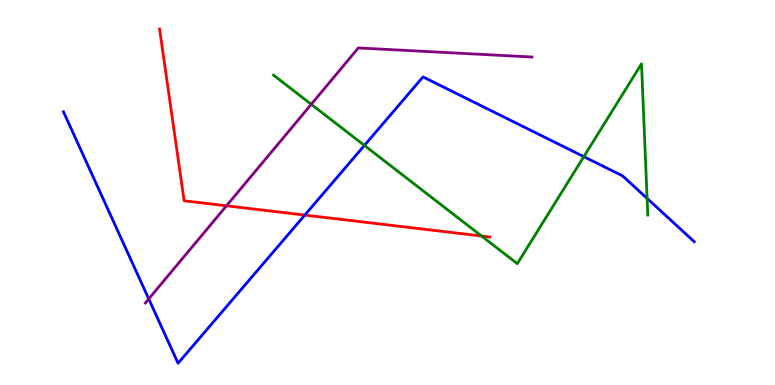[{'lines': ['blue', 'red'], 'intersections': [{'x': 3.93, 'y': 4.41}]}, {'lines': ['green', 'red'], 'intersections': [{'x': 6.21, 'y': 3.87}]}, {'lines': ['purple', 'red'], 'intersections': [{'x': 2.92, 'y': 4.65}]}, {'lines': ['blue', 'green'], 'intersections': [{'x': 4.7, 'y': 6.22}, {'x': 7.53, 'y': 5.93}, {'x': 8.35, 'y': 4.85}]}, {'lines': ['blue', 'purple'], 'intersections': [{'x': 1.92, 'y': 2.24}]}, {'lines': ['green', 'purple'], 'intersections': [{'x': 4.02, 'y': 7.29}]}]